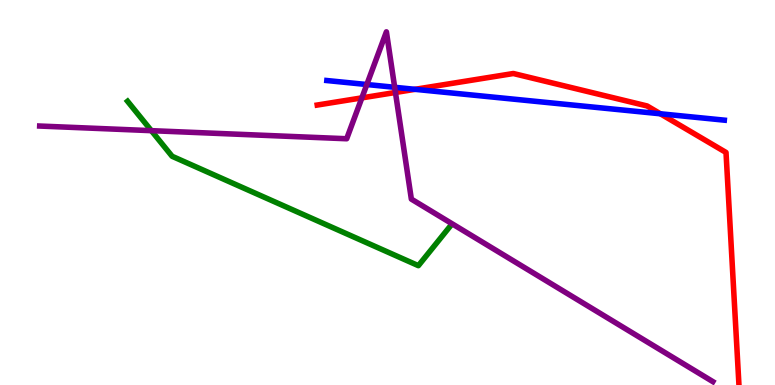[{'lines': ['blue', 'red'], 'intersections': [{'x': 5.36, 'y': 7.68}, {'x': 8.52, 'y': 7.04}]}, {'lines': ['green', 'red'], 'intersections': []}, {'lines': ['purple', 'red'], 'intersections': [{'x': 4.67, 'y': 7.46}, {'x': 5.1, 'y': 7.6}]}, {'lines': ['blue', 'green'], 'intersections': []}, {'lines': ['blue', 'purple'], 'intersections': [{'x': 4.73, 'y': 7.8}, {'x': 5.09, 'y': 7.73}]}, {'lines': ['green', 'purple'], 'intersections': [{'x': 1.95, 'y': 6.61}]}]